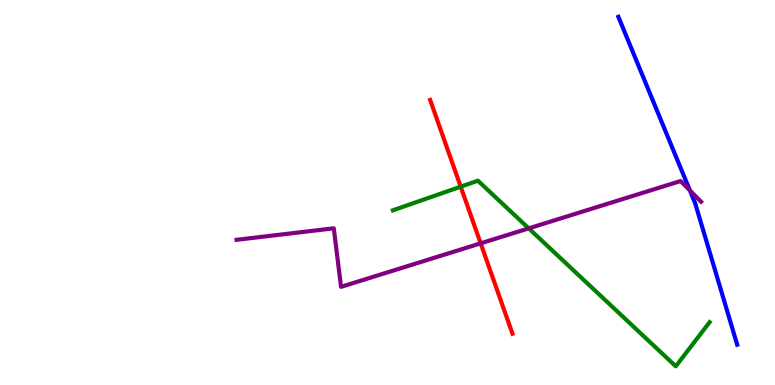[{'lines': ['blue', 'red'], 'intersections': []}, {'lines': ['green', 'red'], 'intersections': [{'x': 5.94, 'y': 5.15}]}, {'lines': ['purple', 'red'], 'intersections': [{'x': 6.2, 'y': 3.68}]}, {'lines': ['blue', 'green'], 'intersections': []}, {'lines': ['blue', 'purple'], 'intersections': [{'x': 8.9, 'y': 5.05}]}, {'lines': ['green', 'purple'], 'intersections': [{'x': 6.82, 'y': 4.07}]}]